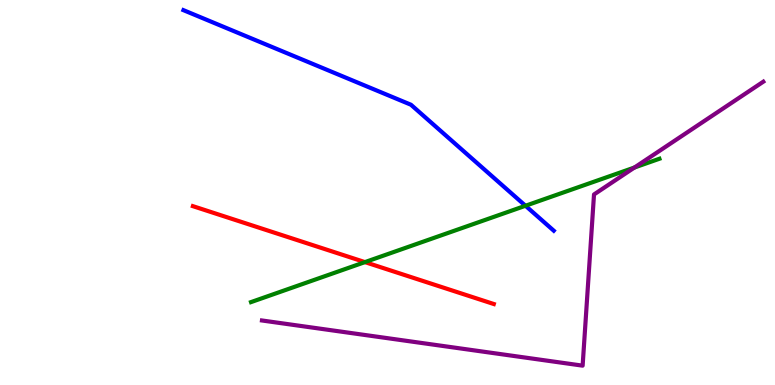[{'lines': ['blue', 'red'], 'intersections': []}, {'lines': ['green', 'red'], 'intersections': [{'x': 4.71, 'y': 3.19}]}, {'lines': ['purple', 'red'], 'intersections': []}, {'lines': ['blue', 'green'], 'intersections': [{'x': 6.78, 'y': 4.66}]}, {'lines': ['blue', 'purple'], 'intersections': []}, {'lines': ['green', 'purple'], 'intersections': [{'x': 8.19, 'y': 5.65}]}]